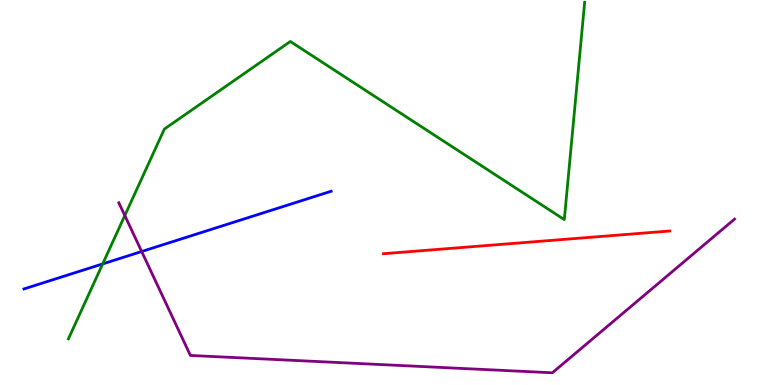[{'lines': ['blue', 'red'], 'intersections': []}, {'lines': ['green', 'red'], 'intersections': []}, {'lines': ['purple', 'red'], 'intersections': []}, {'lines': ['blue', 'green'], 'intersections': [{'x': 1.32, 'y': 3.15}]}, {'lines': ['blue', 'purple'], 'intersections': [{'x': 1.83, 'y': 3.47}]}, {'lines': ['green', 'purple'], 'intersections': [{'x': 1.61, 'y': 4.4}]}]